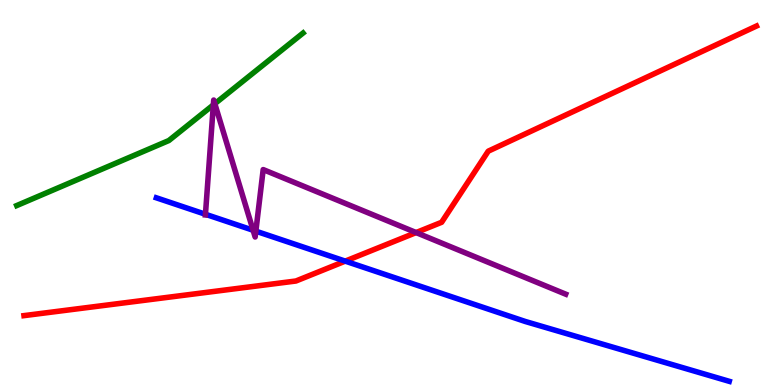[{'lines': ['blue', 'red'], 'intersections': [{'x': 4.45, 'y': 3.22}]}, {'lines': ['green', 'red'], 'intersections': []}, {'lines': ['purple', 'red'], 'intersections': [{'x': 5.37, 'y': 3.96}]}, {'lines': ['blue', 'green'], 'intersections': []}, {'lines': ['blue', 'purple'], 'intersections': [{'x': 2.65, 'y': 4.43}, {'x': 3.27, 'y': 4.02}, {'x': 3.3, 'y': 4.0}]}, {'lines': ['green', 'purple'], 'intersections': [{'x': 2.75, 'y': 7.28}, {'x': 2.77, 'y': 7.31}]}]